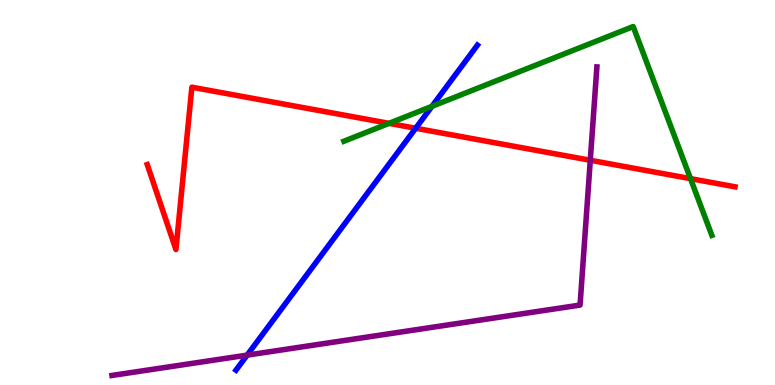[{'lines': ['blue', 'red'], 'intersections': [{'x': 5.36, 'y': 6.67}]}, {'lines': ['green', 'red'], 'intersections': [{'x': 5.02, 'y': 6.8}, {'x': 8.91, 'y': 5.36}]}, {'lines': ['purple', 'red'], 'intersections': [{'x': 7.62, 'y': 5.84}]}, {'lines': ['blue', 'green'], 'intersections': [{'x': 5.57, 'y': 7.24}]}, {'lines': ['blue', 'purple'], 'intersections': [{'x': 3.19, 'y': 0.776}]}, {'lines': ['green', 'purple'], 'intersections': []}]